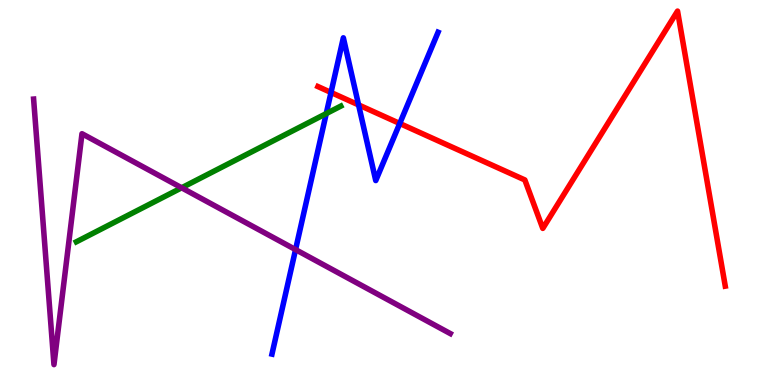[{'lines': ['blue', 'red'], 'intersections': [{'x': 4.27, 'y': 7.6}, {'x': 4.63, 'y': 7.28}, {'x': 5.16, 'y': 6.79}]}, {'lines': ['green', 'red'], 'intersections': []}, {'lines': ['purple', 'red'], 'intersections': []}, {'lines': ['blue', 'green'], 'intersections': [{'x': 4.21, 'y': 7.05}]}, {'lines': ['blue', 'purple'], 'intersections': [{'x': 3.81, 'y': 3.52}]}, {'lines': ['green', 'purple'], 'intersections': [{'x': 2.34, 'y': 5.12}]}]